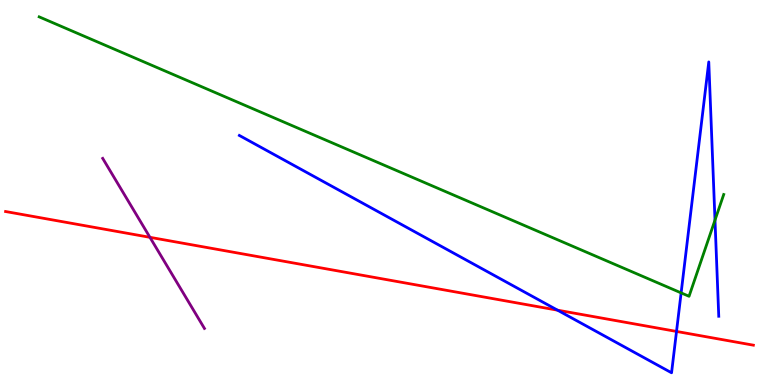[{'lines': ['blue', 'red'], 'intersections': [{'x': 7.19, 'y': 1.94}, {'x': 8.73, 'y': 1.39}]}, {'lines': ['green', 'red'], 'intersections': []}, {'lines': ['purple', 'red'], 'intersections': [{'x': 1.93, 'y': 3.84}]}, {'lines': ['blue', 'green'], 'intersections': [{'x': 8.79, 'y': 2.39}, {'x': 9.23, 'y': 4.28}]}, {'lines': ['blue', 'purple'], 'intersections': []}, {'lines': ['green', 'purple'], 'intersections': []}]